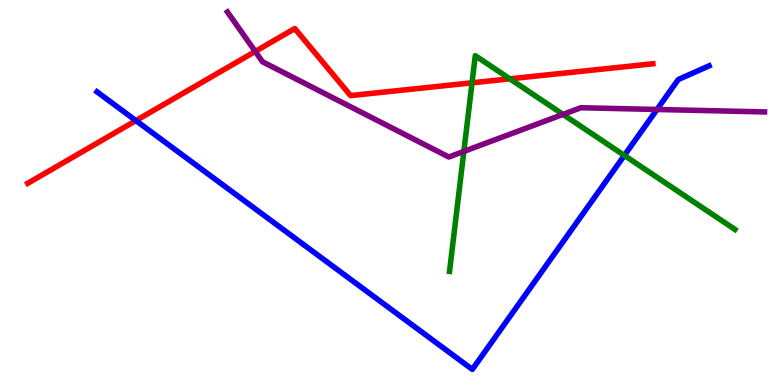[{'lines': ['blue', 'red'], 'intersections': [{'x': 1.75, 'y': 6.87}]}, {'lines': ['green', 'red'], 'intersections': [{'x': 6.09, 'y': 7.85}, {'x': 6.58, 'y': 7.95}]}, {'lines': ['purple', 'red'], 'intersections': [{'x': 3.29, 'y': 8.66}]}, {'lines': ['blue', 'green'], 'intersections': [{'x': 8.06, 'y': 5.96}]}, {'lines': ['blue', 'purple'], 'intersections': [{'x': 8.48, 'y': 7.16}]}, {'lines': ['green', 'purple'], 'intersections': [{'x': 5.99, 'y': 6.07}, {'x': 7.26, 'y': 7.03}]}]